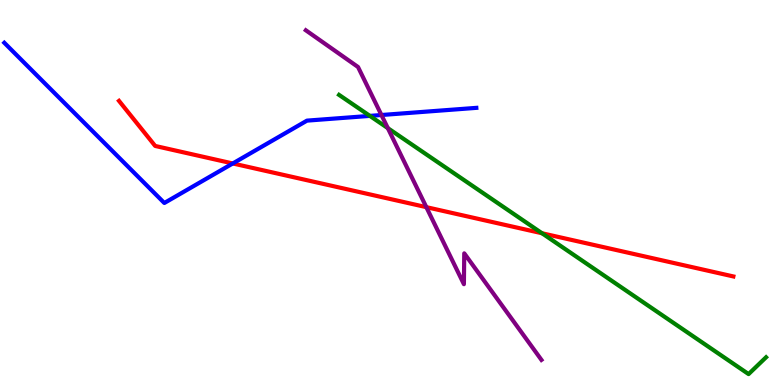[{'lines': ['blue', 'red'], 'intersections': [{'x': 3.0, 'y': 5.75}]}, {'lines': ['green', 'red'], 'intersections': [{'x': 6.99, 'y': 3.94}]}, {'lines': ['purple', 'red'], 'intersections': [{'x': 5.5, 'y': 4.62}]}, {'lines': ['blue', 'green'], 'intersections': [{'x': 4.77, 'y': 6.99}]}, {'lines': ['blue', 'purple'], 'intersections': [{'x': 4.92, 'y': 7.01}]}, {'lines': ['green', 'purple'], 'intersections': [{'x': 5.0, 'y': 6.67}]}]